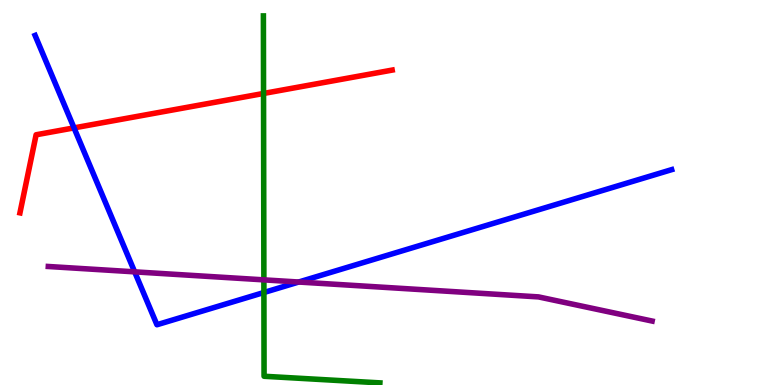[{'lines': ['blue', 'red'], 'intersections': [{'x': 0.955, 'y': 6.68}]}, {'lines': ['green', 'red'], 'intersections': [{'x': 3.4, 'y': 7.57}]}, {'lines': ['purple', 'red'], 'intersections': []}, {'lines': ['blue', 'green'], 'intersections': [{'x': 3.41, 'y': 2.4}]}, {'lines': ['blue', 'purple'], 'intersections': [{'x': 1.74, 'y': 2.94}, {'x': 3.85, 'y': 2.67}]}, {'lines': ['green', 'purple'], 'intersections': [{'x': 3.4, 'y': 2.73}]}]